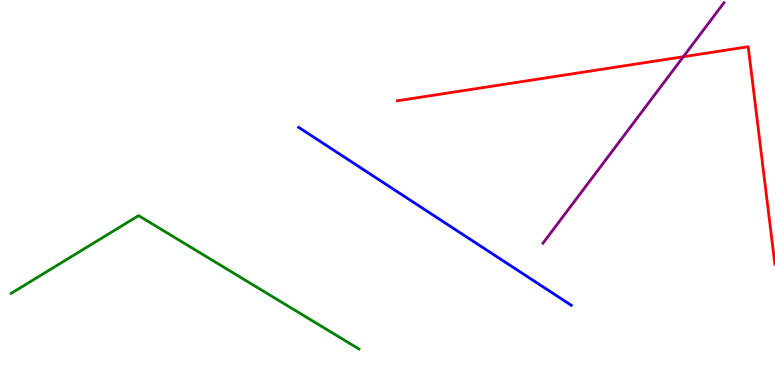[{'lines': ['blue', 'red'], 'intersections': []}, {'lines': ['green', 'red'], 'intersections': []}, {'lines': ['purple', 'red'], 'intersections': [{'x': 8.82, 'y': 8.53}]}, {'lines': ['blue', 'green'], 'intersections': []}, {'lines': ['blue', 'purple'], 'intersections': []}, {'lines': ['green', 'purple'], 'intersections': []}]